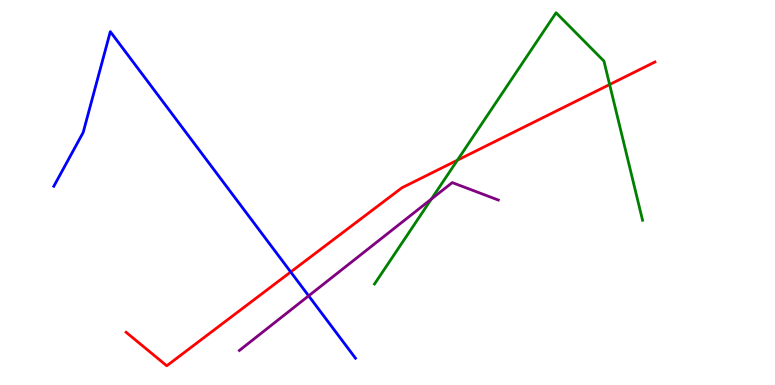[{'lines': ['blue', 'red'], 'intersections': [{'x': 3.75, 'y': 2.94}]}, {'lines': ['green', 'red'], 'intersections': [{'x': 5.9, 'y': 5.84}, {'x': 7.87, 'y': 7.8}]}, {'lines': ['purple', 'red'], 'intersections': []}, {'lines': ['blue', 'green'], 'intersections': []}, {'lines': ['blue', 'purple'], 'intersections': [{'x': 3.98, 'y': 2.32}]}, {'lines': ['green', 'purple'], 'intersections': [{'x': 5.57, 'y': 4.83}]}]